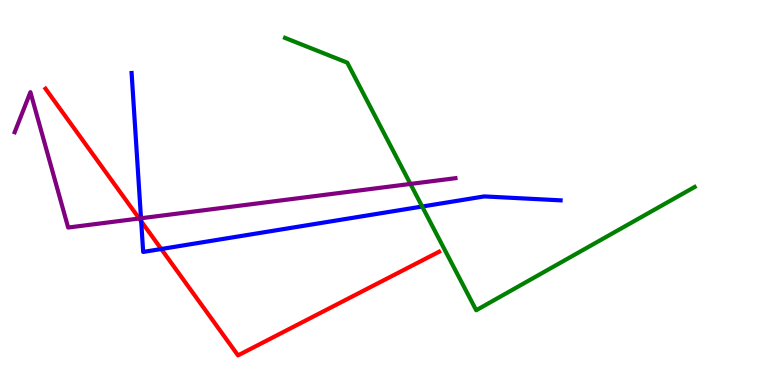[{'lines': ['blue', 'red'], 'intersections': [{'x': 1.82, 'y': 4.25}, {'x': 2.08, 'y': 3.53}]}, {'lines': ['green', 'red'], 'intersections': []}, {'lines': ['purple', 'red'], 'intersections': [{'x': 1.8, 'y': 4.32}]}, {'lines': ['blue', 'green'], 'intersections': [{'x': 5.45, 'y': 4.64}]}, {'lines': ['blue', 'purple'], 'intersections': [{'x': 1.82, 'y': 4.33}]}, {'lines': ['green', 'purple'], 'intersections': [{'x': 5.3, 'y': 5.22}]}]